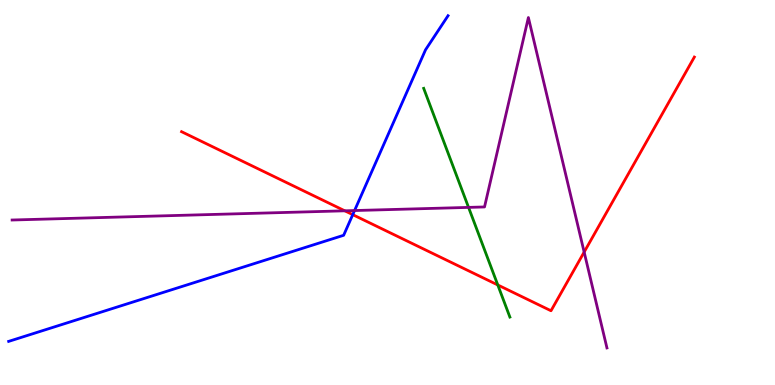[{'lines': ['blue', 'red'], 'intersections': [{'x': 4.55, 'y': 4.42}]}, {'lines': ['green', 'red'], 'intersections': [{'x': 6.42, 'y': 2.6}]}, {'lines': ['purple', 'red'], 'intersections': [{'x': 4.45, 'y': 4.52}, {'x': 7.54, 'y': 3.45}]}, {'lines': ['blue', 'green'], 'intersections': []}, {'lines': ['blue', 'purple'], 'intersections': [{'x': 4.58, 'y': 4.53}]}, {'lines': ['green', 'purple'], 'intersections': [{'x': 6.05, 'y': 4.61}]}]